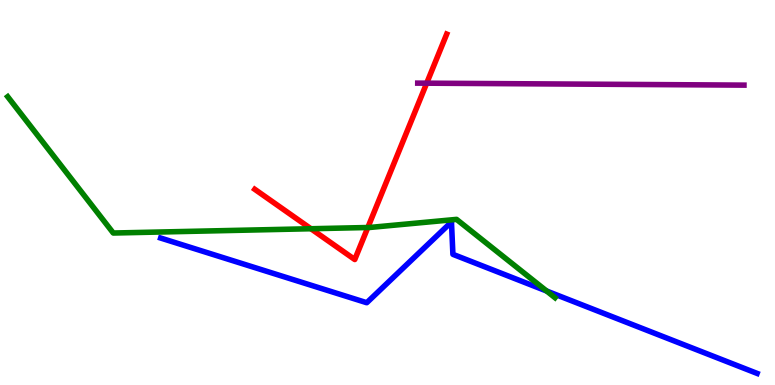[{'lines': ['blue', 'red'], 'intersections': []}, {'lines': ['green', 'red'], 'intersections': [{'x': 4.01, 'y': 4.06}, {'x': 4.75, 'y': 4.09}]}, {'lines': ['purple', 'red'], 'intersections': [{'x': 5.51, 'y': 7.84}]}, {'lines': ['blue', 'green'], 'intersections': [{'x': 7.05, 'y': 2.44}]}, {'lines': ['blue', 'purple'], 'intersections': []}, {'lines': ['green', 'purple'], 'intersections': []}]